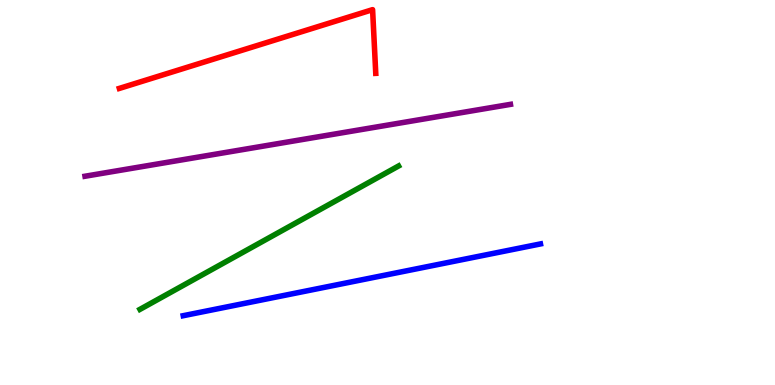[{'lines': ['blue', 'red'], 'intersections': []}, {'lines': ['green', 'red'], 'intersections': []}, {'lines': ['purple', 'red'], 'intersections': []}, {'lines': ['blue', 'green'], 'intersections': []}, {'lines': ['blue', 'purple'], 'intersections': []}, {'lines': ['green', 'purple'], 'intersections': []}]